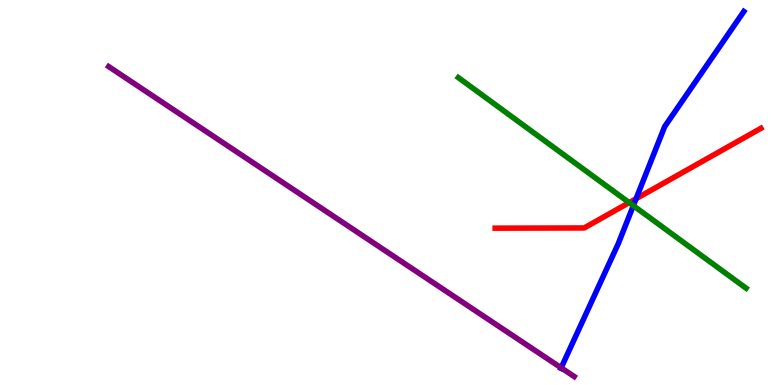[{'lines': ['blue', 'red'], 'intersections': [{'x': 8.21, 'y': 4.84}]}, {'lines': ['green', 'red'], 'intersections': [{'x': 8.12, 'y': 4.74}]}, {'lines': ['purple', 'red'], 'intersections': []}, {'lines': ['blue', 'green'], 'intersections': [{'x': 8.17, 'y': 4.66}]}, {'lines': ['blue', 'purple'], 'intersections': [{'x': 7.24, 'y': 0.446}]}, {'lines': ['green', 'purple'], 'intersections': []}]